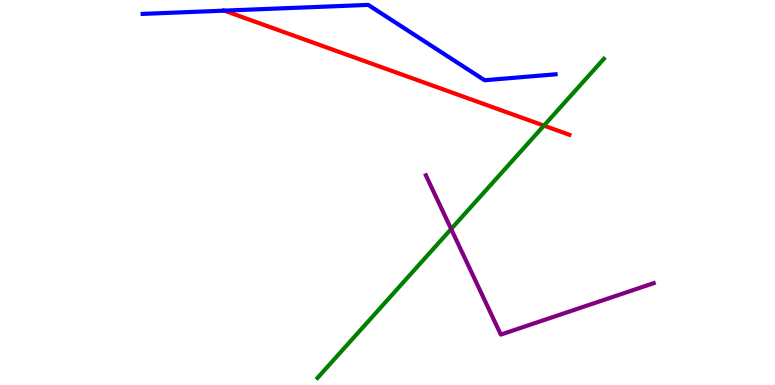[{'lines': ['blue', 'red'], 'intersections': [{'x': 2.89, 'y': 9.72}]}, {'lines': ['green', 'red'], 'intersections': [{'x': 7.02, 'y': 6.74}]}, {'lines': ['purple', 'red'], 'intersections': []}, {'lines': ['blue', 'green'], 'intersections': []}, {'lines': ['blue', 'purple'], 'intersections': []}, {'lines': ['green', 'purple'], 'intersections': [{'x': 5.82, 'y': 4.05}]}]